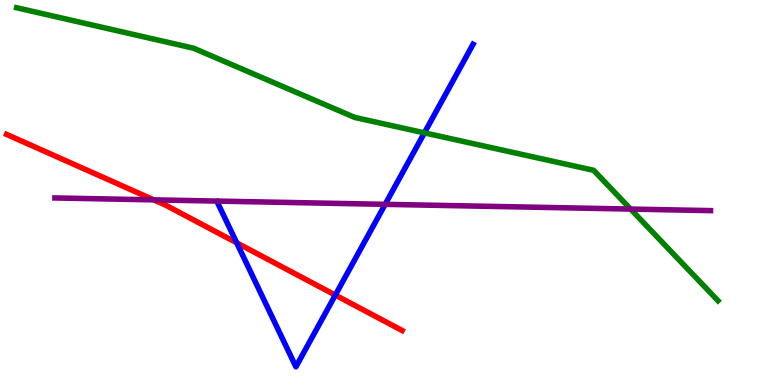[{'lines': ['blue', 'red'], 'intersections': [{'x': 3.05, 'y': 3.69}, {'x': 4.33, 'y': 2.34}]}, {'lines': ['green', 'red'], 'intersections': []}, {'lines': ['purple', 'red'], 'intersections': [{'x': 1.98, 'y': 4.81}]}, {'lines': ['blue', 'green'], 'intersections': [{'x': 5.48, 'y': 6.55}]}, {'lines': ['blue', 'purple'], 'intersections': [{'x': 4.97, 'y': 4.69}]}, {'lines': ['green', 'purple'], 'intersections': [{'x': 8.14, 'y': 4.57}]}]